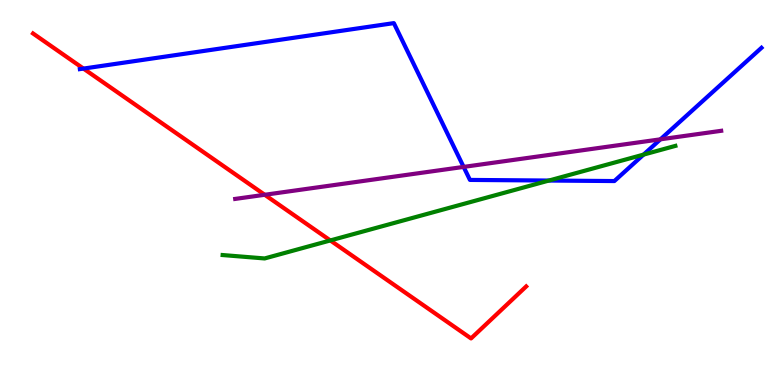[{'lines': ['blue', 'red'], 'intersections': [{'x': 1.08, 'y': 8.22}]}, {'lines': ['green', 'red'], 'intersections': [{'x': 4.26, 'y': 3.75}]}, {'lines': ['purple', 'red'], 'intersections': [{'x': 3.42, 'y': 4.94}]}, {'lines': ['blue', 'green'], 'intersections': [{'x': 7.08, 'y': 5.31}, {'x': 8.3, 'y': 5.98}]}, {'lines': ['blue', 'purple'], 'intersections': [{'x': 5.98, 'y': 5.66}, {'x': 8.52, 'y': 6.38}]}, {'lines': ['green', 'purple'], 'intersections': []}]